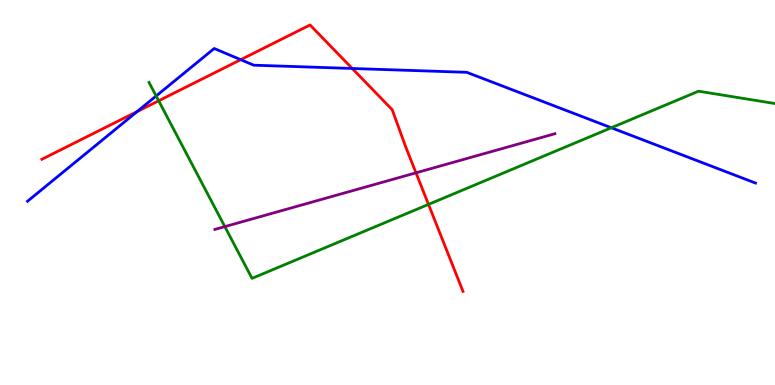[{'lines': ['blue', 'red'], 'intersections': [{'x': 1.77, 'y': 7.1}, {'x': 3.11, 'y': 8.45}, {'x': 4.54, 'y': 8.22}]}, {'lines': ['green', 'red'], 'intersections': [{'x': 2.05, 'y': 7.38}, {'x': 5.53, 'y': 4.69}]}, {'lines': ['purple', 'red'], 'intersections': [{'x': 5.37, 'y': 5.51}]}, {'lines': ['blue', 'green'], 'intersections': [{'x': 2.01, 'y': 7.51}, {'x': 7.89, 'y': 6.68}]}, {'lines': ['blue', 'purple'], 'intersections': []}, {'lines': ['green', 'purple'], 'intersections': [{'x': 2.9, 'y': 4.11}]}]